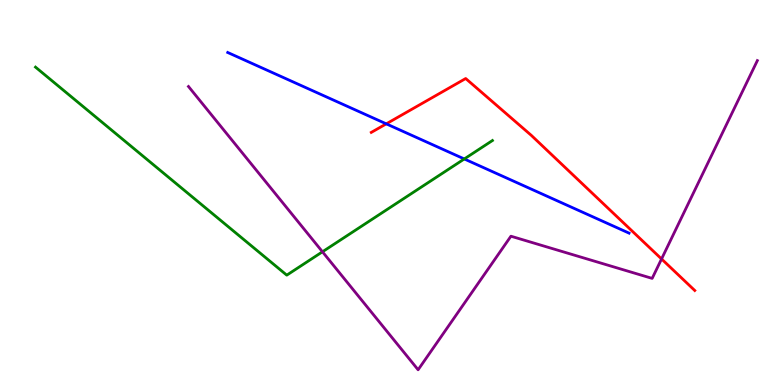[{'lines': ['blue', 'red'], 'intersections': [{'x': 4.98, 'y': 6.78}]}, {'lines': ['green', 'red'], 'intersections': []}, {'lines': ['purple', 'red'], 'intersections': [{'x': 8.54, 'y': 3.27}]}, {'lines': ['blue', 'green'], 'intersections': [{'x': 5.99, 'y': 5.87}]}, {'lines': ['blue', 'purple'], 'intersections': []}, {'lines': ['green', 'purple'], 'intersections': [{'x': 4.16, 'y': 3.46}]}]